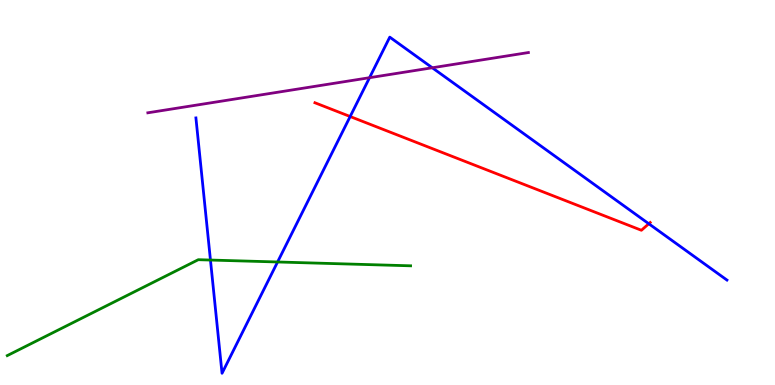[{'lines': ['blue', 'red'], 'intersections': [{'x': 4.52, 'y': 6.97}, {'x': 8.37, 'y': 4.19}]}, {'lines': ['green', 'red'], 'intersections': []}, {'lines': ['purple', 'red'], 'intersections': []}, {'lines': ['blue', 'green'], 'intersections': [{'x': 2.72, 'y': 3.25}, {'x': 3.58, 'y': 3.2}]}, {'lines': ['blue', 'purple'], 'intersections': [{'x': 4.77, 'y': 7.98}, {'x': 5.58, 'y': 8.24}]}, {'lines': ['green', 'purple'], 'intersections': []}]